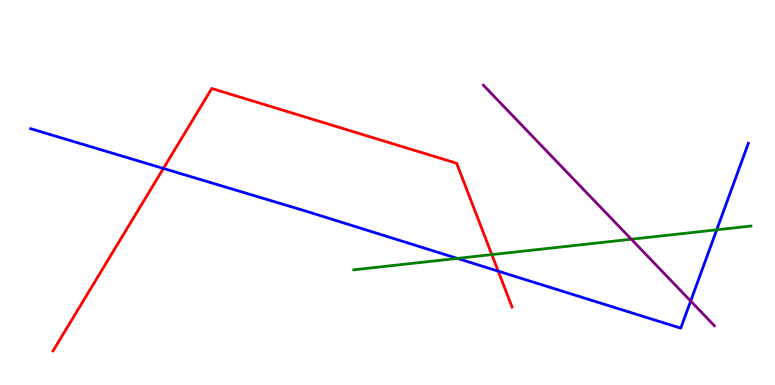[{'lines': ['blue', 'red'], 'intersections': [{'x': 2.11, 'y': 5.62}, {'x': 6.43, 'y': 2.96}]}, {'lines': ['green', 'red'], 'intersections': [{'x': 6.35, 'y': 3.39}]}, {'lines': ['purple', 'red'], 'intersections': []}, {'lines': ['blue', 'green'], 'intersections': [{'x': 5.9, 'y': 3.29}, {'x': 9.25, 'y': 4.03}]}, {'lines': ['blue', 'purple'], 'intersections': [{'x': 8.91, 'y': 2.18}]}, {'lines': ['green', 'purple'], 'intersections': [{'x': 8.15, 'y': 3.79}]}]